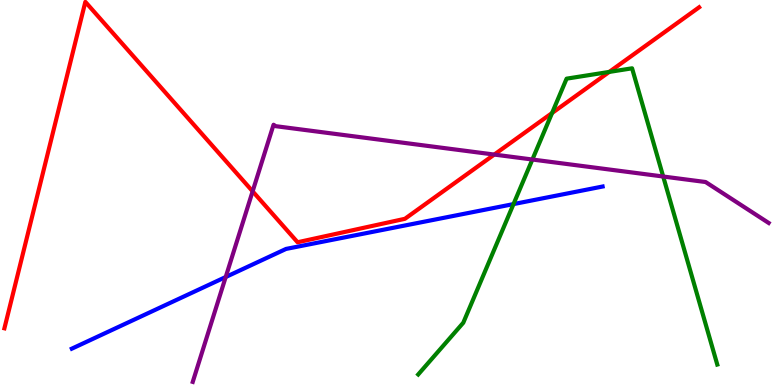[{'lines': ['blue', 'red'], 'intersections': []}, {'lines': ['green', 'red'], 'intersections': [{'x': 7.12, 'y': 7.06}, {'x': 7.86, 'y': 8.13}]}, {'lines': ['purple', 'red'], 'intersections': [{'x': 3.26, 'y': 5.03}, {'x': 6.38, 'y': 5.99}]}, {'lines': ['blue', 'green'], 'intersections': [{'x': 6.63, 'y': 4.7}]}, {'lines': ['blue', 'purple'], 'intersections': [{'x': 2.91, 'y': 2.8}]}, {'lines': ['green', 'purple'], 'intersections': [{'x': 6.87, 'y': 5.86}, {'x': 8.56, 'y': 5.42}]}]